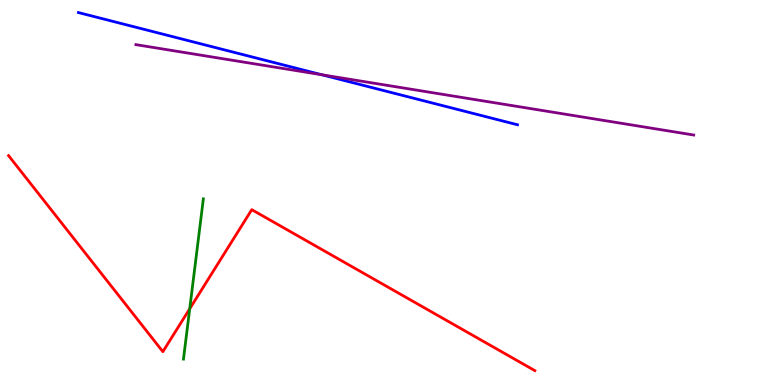[{'lines': ['blue', 'red'], 'intersections': []}, {'lines': ['green', 'red'], 'intersections': [{'x': 2.45, 'y': 1.98}]}, {'lines': ['purple', 'red'], 'intersections': []}, {'lines': ['blue', 'green'], 'intersections': []}, {'lines': ['blue', 'purple'], 'intersections': [{'x': 4.15, 'y': 8.06}]}, {'lines': ['green', 'purple'], 'intersections': []}]